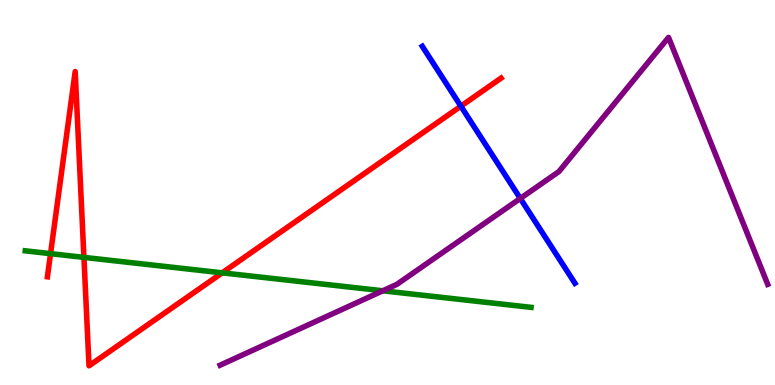[{'lines': ['blue', 'red'], 'intersections': [{'x': 5.95, 'y': 7.24}]}, {'lines': ['green', 'red'], 'intersections': [{'x': 0.652, 'y': 3.41}, {'x': 1.08, 'y': 3.31}, {'x': 2.87, 'y': 2.91}]}, {'lines': ['purple', 'red'], 'intersections': []}, {'lines': ['blue', 'green'], 'intersections': []}, {'lines': ['blue', 'purple'], 'intersections': [{'x': 6.71, 'y': 4.85}]}, {'lines': ['green', 'purple'], 'intersections': [{'x': 4.94, 'y': 2.45}]}]